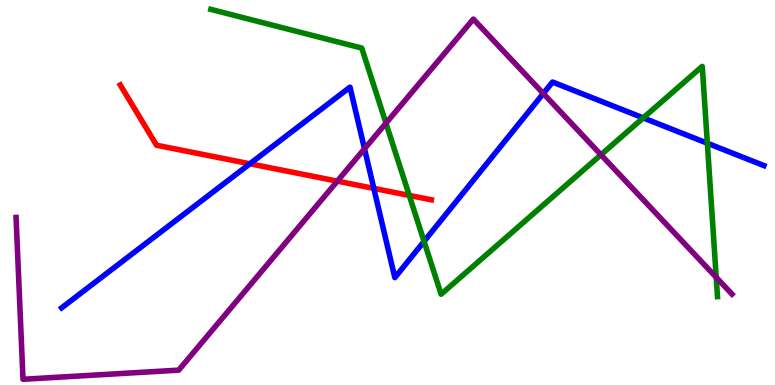[{'lines': ['blue', 'red'], 'intersections': [{'x': 3.22, 'y': 5.75}, {'x': 4.82, 'y': 5.11}]}, {'lines': ['green', 'red'], 'intersections': [{'x': 5.28, 'y': 4.92}]}, {'lines': ['purple', 'red'], 'intersections': [{'x': 4.35, 'y': 5.3}]}, {'lines': ['blue', 'green'], 'intersections': [{'x': 5.47, 'y': 3.73}, {'x': 8.3, 'y': 6.94}, {'x': 9.13, 'y': 6.28}]}, {'lines': ['blue', 'purple'], 'intersections': [{'x': 4.7, 'y': 6.14}, {'x': 7.01, 'y': 7.57}]}, {'lines': ['green', 'purple'], 'intersections': [{'x': 4.98, 'y': 6.8}, {'x': 7.75, 'y': 5.98}, {'x': 9.24, 'y': 2.8}]}]